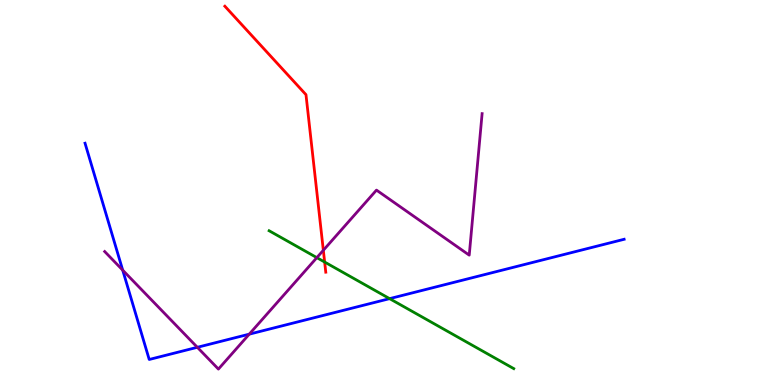[{'lines': ['blue', 'red'], 'intersections': []}, {'lines': ['green', 'red'], 'intersections': [{'x': 4.19, 'y': 3.19}]}, {'lines': ['purple', 'red'], 'intersections': [{'x': 4.17, 'y': 3.5}]}, {'lines': ['blue', 'green'], 'intersections': [{'x': 5.03, 'y': 2.24}]}, {'lines': ['blue', 'purple'], 'intersections': [{'x': 1.58, 'y': 2.98}, {'x': 2.55, 'y': 0.979}, {'x': 3.22, 'y': 1.32}]}, {'lines': ['green', 'purple'], 'intersections': [{'x': 4.09, 'y': 3.31}]}]